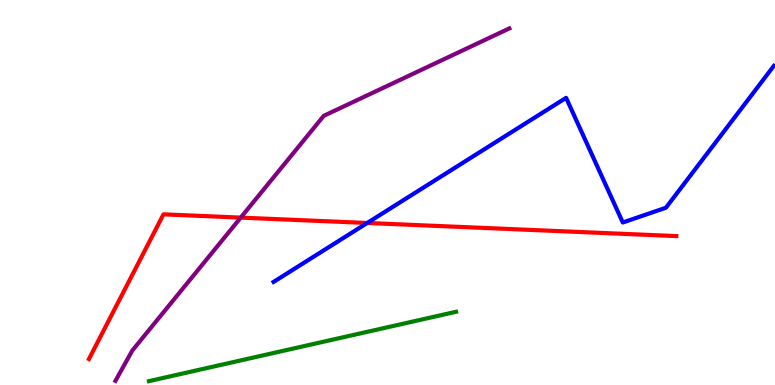[{'lines': ['blue', 'red'], 'intersections': [{'x': 4.74, 'y': 4.21}]}, {'lines': ['green', 'red'], 'intersections': []}, {'lines': ['purple', 'red'], 'intersections': [{'x': 3.11, 'y': 4.35}]}, {'lines': ['blue', 'green'], 'intersections': []}, {'lines': ['blue', 'purple'], 'intersections': []}, {'lines': ['green', 'purple'], 'intersections': []}]